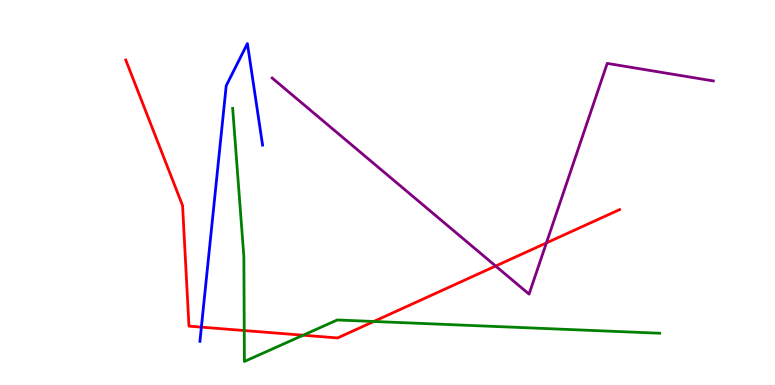[{'lines': ['blue', 'red'], 'intersections': [{'x': 2.6, 'y': 1.5}]}, {'lines': ['green', 'red'], 'intersections': [{'x': 3.15, 'y': 1.41}, {'x': 3.91, 'y': 1.29}, {'x': 4.82, 'y': 1.65}]}, {'lines': ['purple', 'red'], 'intersections': [{'x': 6.4, 'y': 3.09}, {'x': 7.05, 'y': 3.69}]}, {'lines': ['blue', 'green'], 'intersections': []}, {'lines': ['blue', 'purple'], 'intersections': []}, {'lines': ['green', 'purple'], 'intersections': []}]